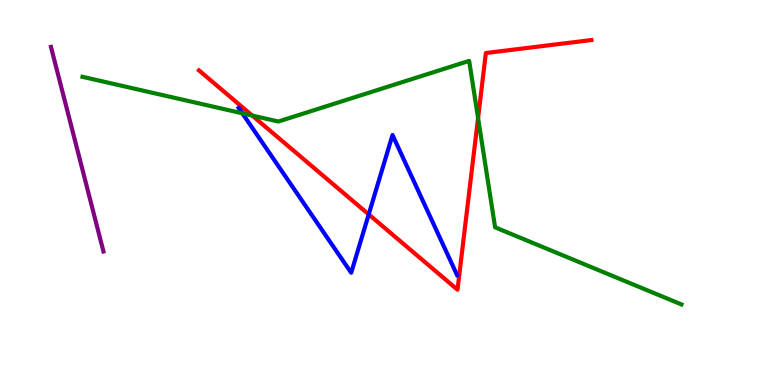[{'lines': ['blue', 'red'], 'intersections': [{'x': 4.76, 'y': 4.43}]}, {'lines': ['green', 'red'], 'intersections': [{'x': 3.25, 'y': 7.0}, {'x': 6.17, 'y': 6.93}]}, {'lines': ['purple', 'red'], 'intersections': []}, {'lines': ['blue', 'green'], 'intersections': [{'x': 3.13, 'y': 7.06}]}, {'lines': ['blue', 'purple'], 'intersections': []}, {'lines': ['green', 'purple'], 'intersections': []}]